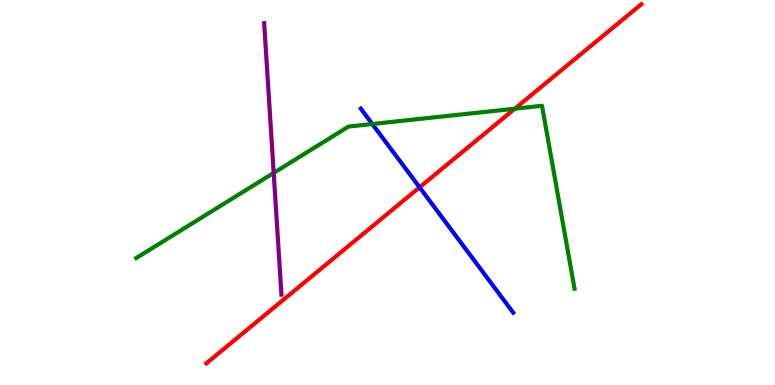[{'lines': ['blue', 'red'], 'intersections': [{'x': 5.41, 'y': 5.13}]}, {'lines': ['green', 'red'], 'intersections': [{'x': 6.64, 'y': 7.18}]}, {'lines': ['purple', 'red'], 'intersections': []}, {'lines': ['blue', 'green'], 'intersections': [{'x': 4.8, 'y': 6.78}]}, {'lines': ['blue', 'purple'], 'intersections': []}, {'lines': ['green', 'purple'], 'intersections': [{'x': 3.53, 'y': 5.51}]}]